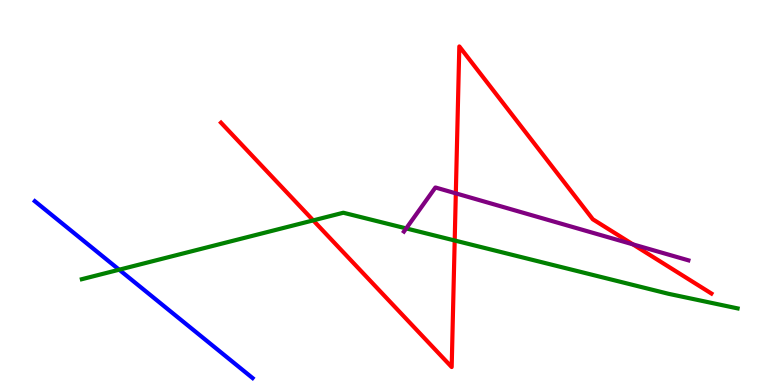[{'lines': ['blue', 'red'], 'intersections': []}, {'lines': ['green', 'red'], 'intersections': [{'x': 4.04, 'y': 4.28}, {'x': 5.87, 'y': 3.75}]}, {'lines': ['purple', 'red'], 'intersections': [{'x': 5.88, 'y': 4.98}, {'x': 8.17, 'y': 3.65}]}, {'lines': ['blue', 'green'], 'intersections': [{'x': 1.54, 'y': 2.99}]}, {'lines': ['blue', 'purple'], 'intersections': []}, {'lines': ['green', 'purple'], 'intersections': [{'x': 5.24, 'y': 4.07}]}]